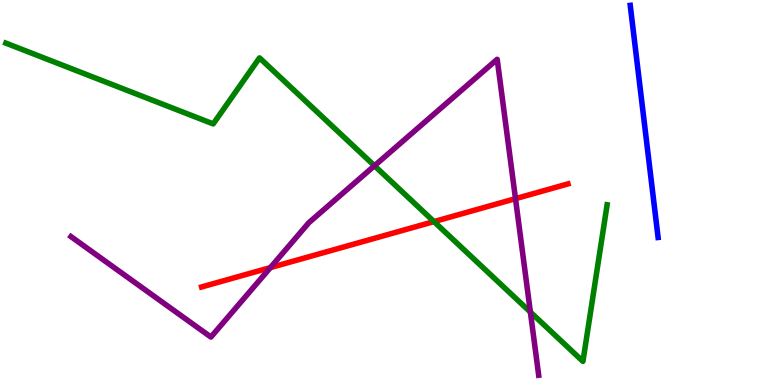[{'lines': ['blue', 'red'], 'intersections': []}, {'lines': ['green', 'red'], 'intersections': [{'x': 5.6, 'y': 4.24}]}, {'lines': ['purple', 'red'], 'intersections': [{'x': 3.49, 'y': 3.05}, {'x': 6.65, 'y': 4.84}]}, {'lines': ['blue', 'green'], 'intersections': []}, {'lines': ['blue', 'purple'], 'intersections': []}, {'lines': ['green', 'purple'], 'intersections': [{'x': 4.83, 'y': 5.69}, {'x': 6.84, 'y': 1.89}]}]